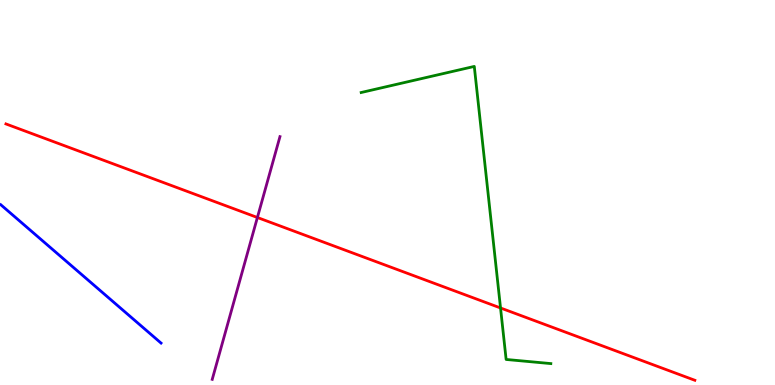[{'lines': ['blue', 'red'], 'intersections': []}, {'lines': ['green', 'red'], 'intersections': [{'x': 6.46, 'y': 2.0}]}, {'lines': ['purple', 'red'], 'intersections': [{'x': 3.32, 'y': 4.35}]}, {'lines': ['blue', 'green'], 'intersections': []}, {'lines': ['blue', 'purple'], 'intersections': []}, {'lines': ['green', 'purple'], 'intersections': []}]